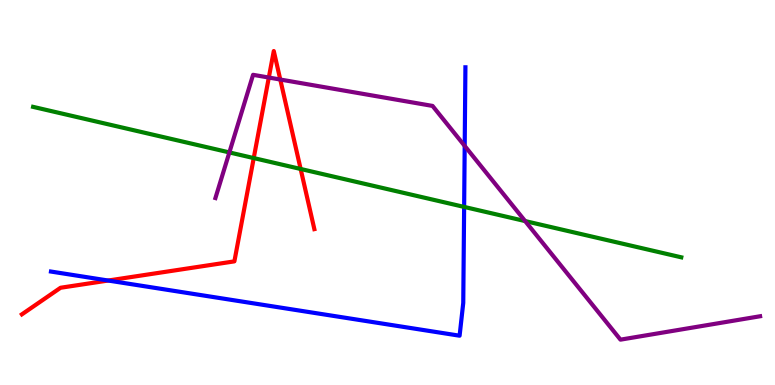[{'lines': ['blue', 'red'], 'intersections': [{'x': 1.4, 'y': 2.71}]}, {'lines': ['green', 'red'], 'intersections': [{'x': 3.27, 'y': 5.89}, {'x': 3.88, 'y': 5.61}]}, {'lines': ['purple', 'red'], 'intersections': [{'x': 3.47, 'y': 7.99}, {'x': 3.62, 'y': 7.93}]}, {'lines': ['blue', 'green'], 'intersections': [{'x': 5.99, 'y': 4.63}]}, {'lines': ['blue', 'purple'], 'intersections': [{'x': 6.0, 'y': 6.21}]}, {'lines': ['green', 'purple'], 'intersections': [{'x': 2.96, 'y': 6.04}, {'x': 6.78, 'y': 4.26}]}]